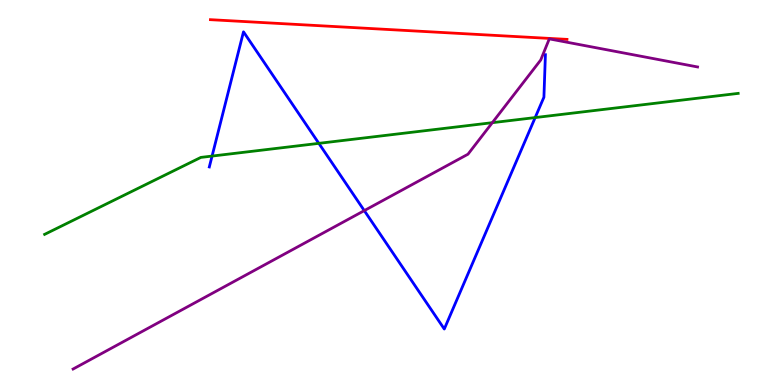[{'lines': ['blue', 'red'], 'intersections': []}, {'lines': ['green', 'red'], 'intersections': []}, {'lines': ['purple', 'red'], 'intersections': []}, {'lines': ['blue', 'green'], 'intersections': [{'x': 2.74, 'y': 5.95}, {'x': 4.11, 'y': 6.28}, {'x': 6.91, 'y': 6.95}]}, {'lines': ['blue', 'purple'], 'intersections': [{'x': 4.7, 'y': 4.53}]}, {'lines': ['green', 'purple'], 'intersections': [{'x': 6.35, 'y': 6.81}]}]